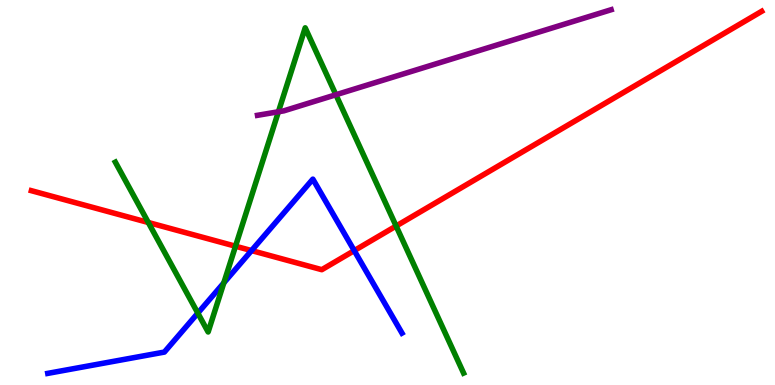[{'lines': ['blue', 'red'], 'intersections': [{'x': 3.25, 'y': 3.49}, {'x': 4.57, 'y': 3.49}]}, {'lines': ['green', 'red'], 'intersections': [{'x': 1.91, 'y': 4.22}, {'x': 3.04, 'y': 3.6}, {'x': 5.11, 'y': 4.13}]}, {'lines': ['purple', 'red'], 'intersections': []}, {'lines': ['blue', 'green'], 'intersections': [{'x': 2.55, 'y': 1.87}, {'x': 2.89, 'y': 2.65}]}, {'lines': ['blue', 'purple'], 'intersections': []}, {'lines': ['green', 'purple'], 'intersections': [{'x': 3.59, 'y': 7.1}, {'x': 4.33, 'y': 7.54}]}]